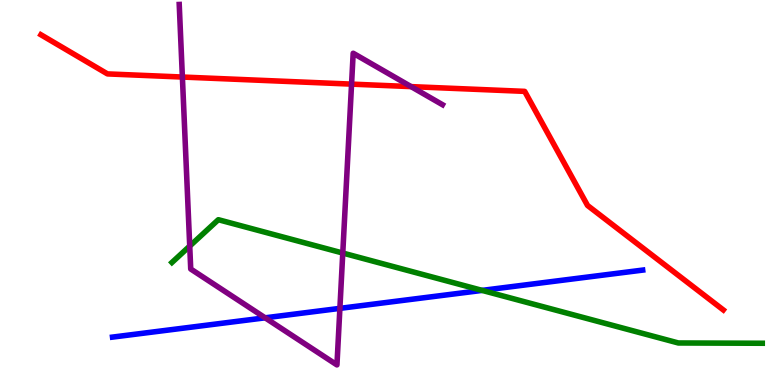[{'lines': ['blue', 'red'], 'intersections': []}, {'lines': ['green', 'red'], 'intersections': []}, {'lines': ['purple', 'red'], 'intersections': [{'x': 2.35, 'y': 8.0}, {'x': 4.54, 'y': 7.82}, {'x': 5.3, 'y': 7.75}]}, {'lines': ['blue', 'green'], 'intersections': [{'x': 6.22, 'y': 2.46}]}, {'lines': ['blue', 'purple'], 'intersections': [{'x': 3.42, 'y': 1.75}, {'x': 4.39, 'y': 1.99}]}, {'lines': ['green', 'purple'], 'intersections': [{'x': 2.45, 'y': 3.61}, {'x': 4.42, 'y': 3.43}]}]